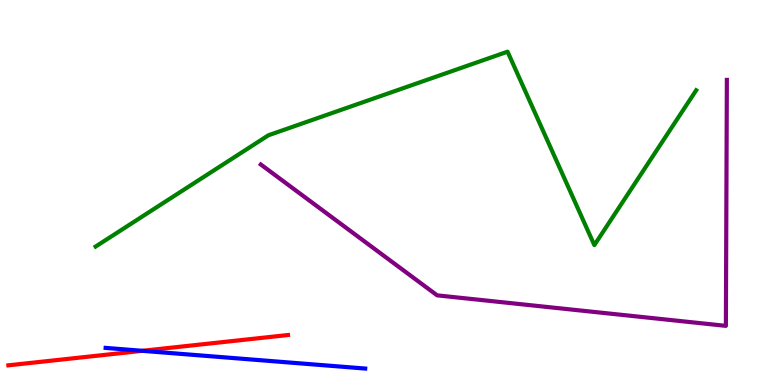[{'lines': ['blue', 'red'], 'intersections': [{'x': 1.84, 'y': 0.888}]}, {'lines': ['green', 'red'], 'intersections': []}, {'lines': ['purple', 'red'], 'intersections': []}, {'lines': ['blue', 'green'], 'intersections': []}, {'lines': ['blue', 'purple'], 'intersections': []}, {'lines': ['green', 'purple'], 'intersections': []}]